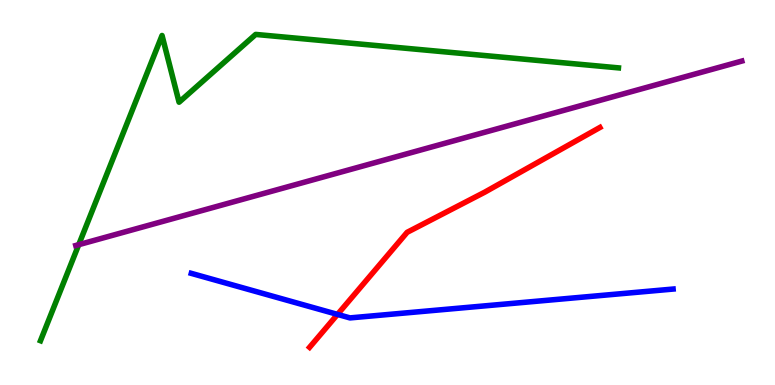[{'lines': ['blue', 'red'], 'intersections': [{'x': 4.35, 'y': 1.83}]}, {'lines': ['green', 'red'], 'intersections': []}, {'lines': ['purple', 'red'], 'intersections': []}, {'lines': ['blue', 'green'], 'intersections': []}, {'lines': ['blue', 'purple'], 'intersections': []}, {'lines': ['green', 'purple'], 'intersections': [{'x': 1.02, 'y': 3.64}]}]